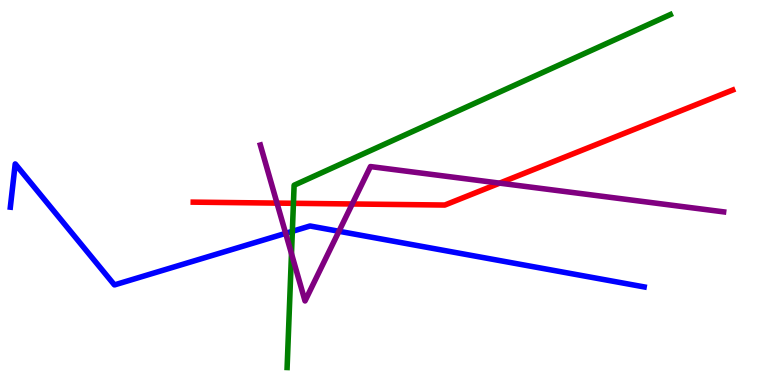[{'lines': ['blue', 'red'], 'intersections': []}, {'lines': ['green', 'red'], 'intersections': [{'x': 3.79, 'y': 4.72}]}, {'lines': ['purple', 'red'], 'intersections': [{'x': 3.57, 'y': 4.72}, {'x': 4.55, 'y': 4.7}, {'x': 6.45, 'y': 5.24}]}, {'lines': ['blue', 'green'], 'intersections': [{'x': 3.77, 'y': 3.99}]}, {'lines': ['blue', 'purple'], 'intersections': [{'x': 3.69, 'y': 3.94}, {'x': 4.37, 'y': 3.99}]}, {'lines': ['green', 'purple'], 'intersections': [{'x': 3.76, 'y': 3.41}]}]